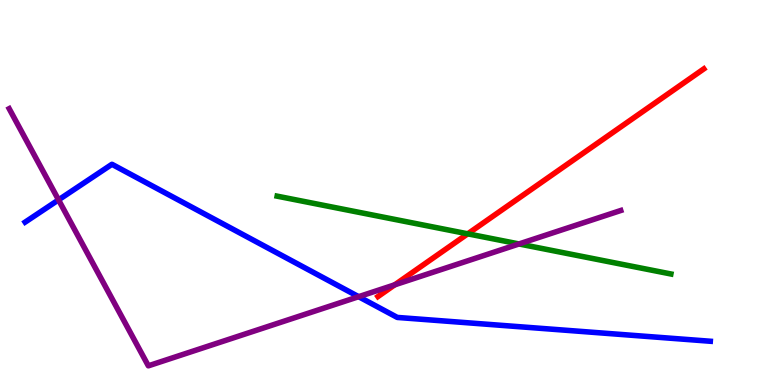[{'lines': ['blue', 'red'], 'intersections': []}, {'lines': ['green', 'red'], 'intersections': [{'x': 6.04, 'y': 3.93}]}, {'lines': ['purple', 'red'], 'intersections': [{'x': 5.09, 'y': 2.6}]}, {'lines': ['blue', 'green'], 'intersections': []}, {'lines': ['blue', 'purple'], 'intersections': [{'x': 0.755, 'y': 4.81}, {'x': 4.63, 'y': 2.29}]}, {'lines': ['green', 'purple'], 'intersections': [{'x': 6.7, 'y': 3.66}]}]